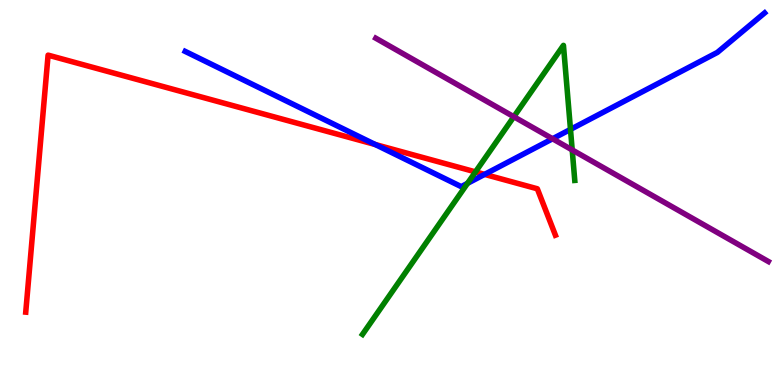[{'lines': ['blue', 'red'], 'intersections': [{'x': 4.84, 'y': 6.25}, {'x': 6.25, 'y': 5.47}]}, {'lines': ['green', 'red'], 'intersections': [{'x': 6.14, 'y': 5.54}]}, {'lines': ['purple', 'red'], 'intersections': []}, {'lines': ['blue', 'green'], 'intersections': [{'x': 6.03, 'y': 5.24}, {'x': 7.36, 'y': 6.64}]}, {'lines': ['blue', 'purple'], 'intersections': [{'x': 7.13, 'y': 6.4}]}, {'lines': ['green', 'purple'], 'intersections': [{'x': 6.63, 'y': 6.97}, {'x': 7.38, 'y': 6.11}]}]